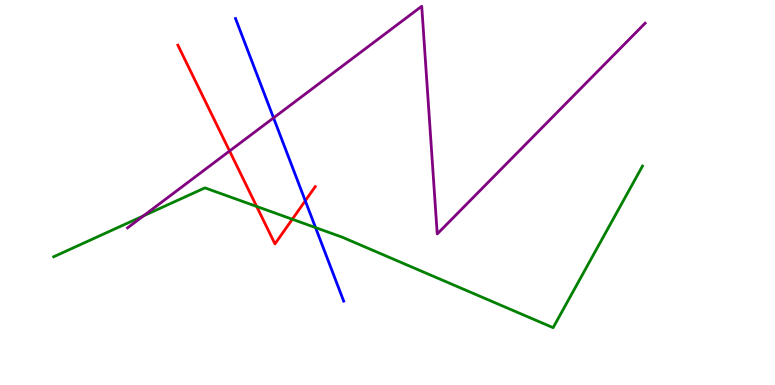[{'lines': ['blue', 'red'], 'intersections': [{'x': 3.94, 'y': 4.78}]}, {'lines': ['green', 'red'], 'intersections': [{'x': 3.31, 'y': 4.64}, {'x': 3.77, 'y': 4.31}]}, {'lines': ['purple', 'red'], 'intersections': [{'x': 2.96, 'y': 6.08}]}, {'lines': ['blue', 'green'], 'intersections': [{'x': 4.07, 'y': 4.09}]}, {'lines': ['blue', 'purple'], 'intersections': [{'x': 3.53, 'y': 6.94}]}, {'lines': ['green', 'purple'], 'intersections': [{'x': 1.85, 'y': 4.39}]}]